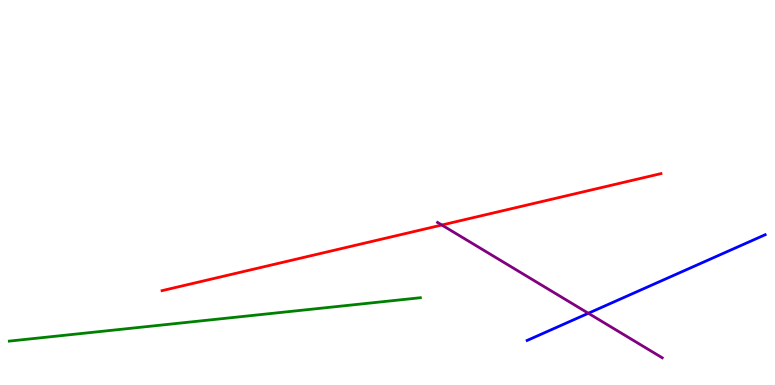[{'lines': ['blue', 'red'], 'intersections': []}, {'lines': ['green', 'red'], 'intersections': []}, {'lines': ['purple', 'red'], 'intersections': [{'x': 5.7, 'y': 4.16}]}, {'lines': ['blue', 'green'], 'intersections': []}, {'lines': ['blue', 'purple'], 'intersections': [{'x': 7.59, 'y': 1.86}]}, {'lines': ['green', 'purple'], 'intersections': []}]